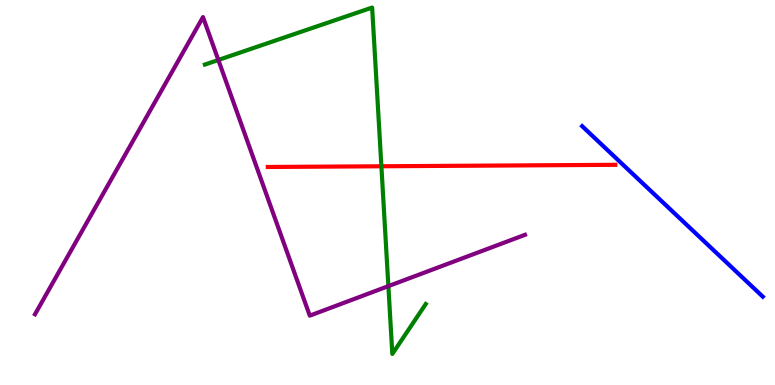[{'lines': ['blue', 'red'], 'intersections': []}, {'lines': ['green', 'red'], 'intersections': [{'x': 4.92, 'y': 5.68}]}, {'lines': ['purple', 'red'], 'intersections': []}, {'lines': ['blue', 'green'], 'intersections': []}, {'lines': ['blue', 'purple'], 'intersections': []}, {'lines': ['green', 'purple'], 'intersections': [{'x': 2.82, 'y': 8.44}, {'x': 5.01, 'y': 2.57}]}]